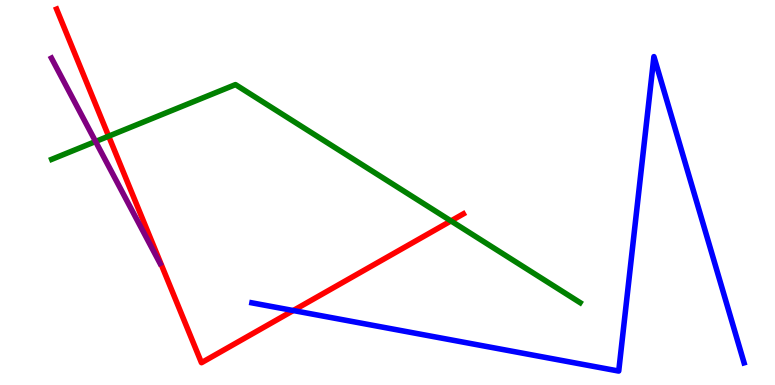[{'lines': ['blue', 'red'], 'intersections': [{'x': 3.78, 'y': 1.93}]}, {'lines': ['green', 'red'], 'intersections': [{'x': 1.4, 'y': 6.46}, {'x': 5.82, 'y': 4.26}]}, {'lines': ['purple', 'red'], 'intersections': []}, {'lines': ['blue', 'green'], 'intersections': []}, {'lines': ['blue', 'purple'], 'intersections': []}, {'lines': ['green', 'purple'], 'intersections': [{'x': 1.23, 'y': 6.32}]}]